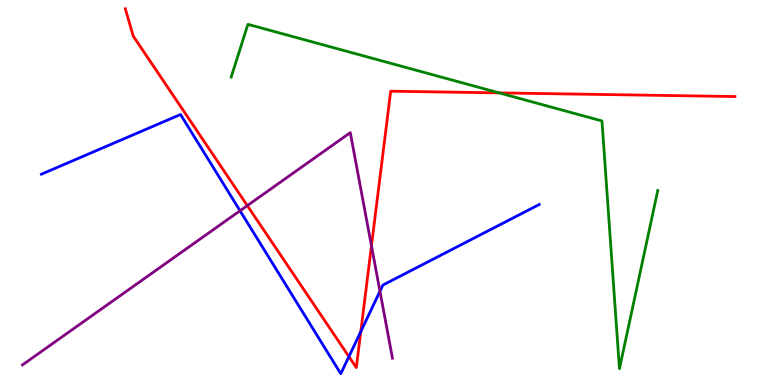[{'lines': ['blue', 'red'], 'intersections': [{'x': 4.5, 'y': 0.738}, {'x': 4.66, 'y': 1.39}]}, {'lines': ['green', 'red'], 'intersections': [{'x': 6.44, 'y': 7.59}]}, {'lines': ['purple', 'red'], 'intersections': [{'x': 3.19, 'y': 4.66}, {'x': 4.79, 'y': 3.61}]}, {'lines': ['blue', 'green'], 'intersections': []}, {'lines': ['blue', 'purple'], 'intersections': [{'x': 3.1, 'y': 4.53}, {'x': 4.9, 'y': 2.44}]}, {'lines': ['green', 'purple'], 'intersections': []}]